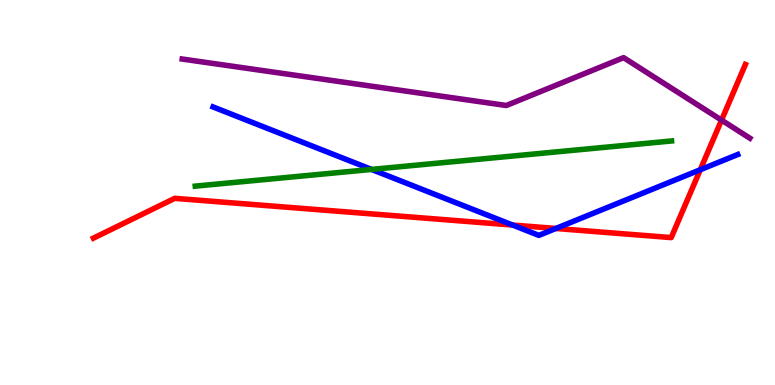[{'lines': ['blue', 'red'], 'intersections': [{'x': 6.61, 'y': 4.15}, {'x': 7.17, 'y': 4.07}, {'x': 9.04, 'y': 5.59}]}, {'lines': ['green', 'red'], 'intersections': []}, {'lines': ['purple', 'red'], 'intersections': [{'x': 9.31, 'y': 6.88}]}, {'lines': ['blue', 'green'], 'intersections': [{'x': 4.79, 'y': 5.6}]}, {'lines': ['blue', 'purple'], 'intersections': []}, {'lines': ['green', 'purple'], 'intersections': []}]